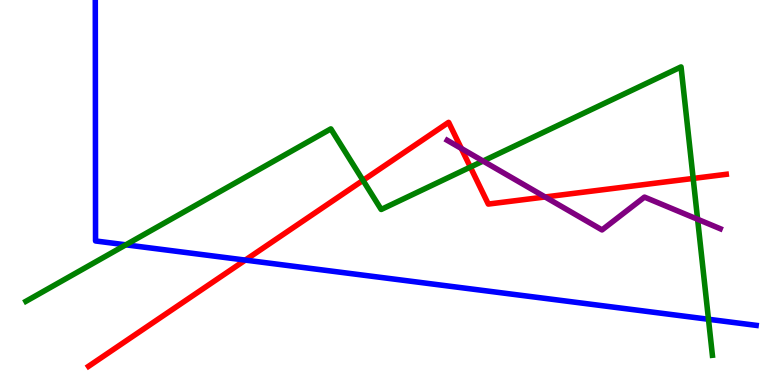[{'lines': ['blue', 'red'], 'intersections': [{'x': 3.17, 'y': 3.24}]}, {'lines': ['green', 'red'], 'intersections': [{'x': 4.68, 'y': 5.32}, {'x': 6.07, 'y': 5.66}, {'x': 8.94, 'y': 5.37}]}, {'lines': ['purple', 'red'], 'intersections': [{'x': 5.95, 'y': 6.14}, {'x': 7.03, 'y': 4.88}]}, {'lines': ['blue', 'green'], 'intersections': [{'x': 1.62, 'y': 3.64}, {'x': 9.14, 'y': 1.71}]}, {'lines': ['blue', 'purple'], 'intersections': []}, {'lines': ['green', 'purple'], 'intersections': [{'x': 6.23, 'y': 5.82}, {'x': 9.0, 'y': 4.3}]}]